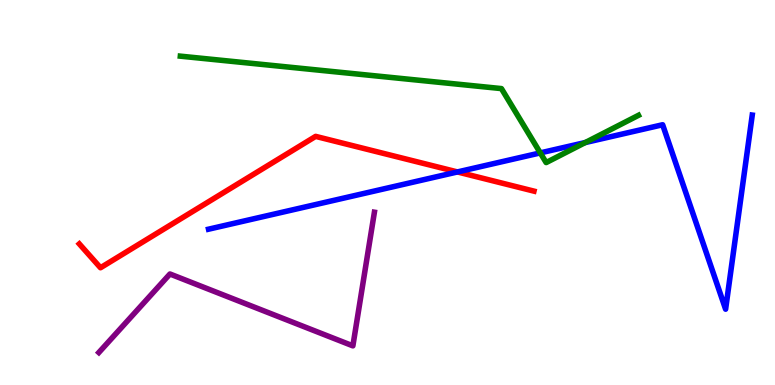[{'lines': ['blue', 'red'], 'intersections': [{'x': 5.9, 'y': 5.53}]}, {'lines': ['green', 'red'], 'intersections': []}, {'lines': ['purple', 'red'], 'intersections': []}, {'lines': ['blue', 'green'], 'intersections': [{'x': 6.97, 'y': 6.03}, {'x': 7.55, 'y': 6.3}]}, {'lines': ['blue', 'purple'], 'intersections': []}, {'lines': ['green', 'purple'], 'intersections': []}]